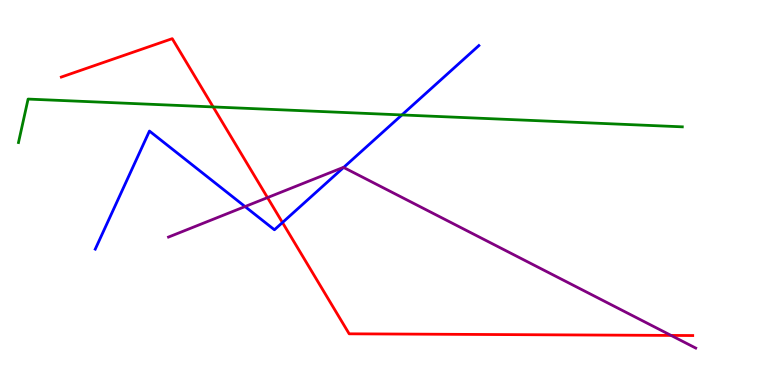[{'lines': ['blue', 'red'], 'intersections': [{'x': 3.64, 'y': 4.22}]}, {'lines': ['green', 'red'], 'intersections': [{'x': 2.75, 'y': 7.22}]}, {'lines': ['purple', 'red'], 'intersections': [{'x': 3.45, 'y': 4.87}, {'x': 8.66, 'y': 1.29}]}, {'lines': ['blue', 'green'], 'intersections': [{'x': 5.19, 'y': 7.01}]}, {'lines': ['blue', 'purple'], 'intersections': [{'x': 3.16, 'y': 4.63}, {'x': 4.43, 'y': 5.65}]}, {'lines': ['green', 'purple'], 'intersections': []}]